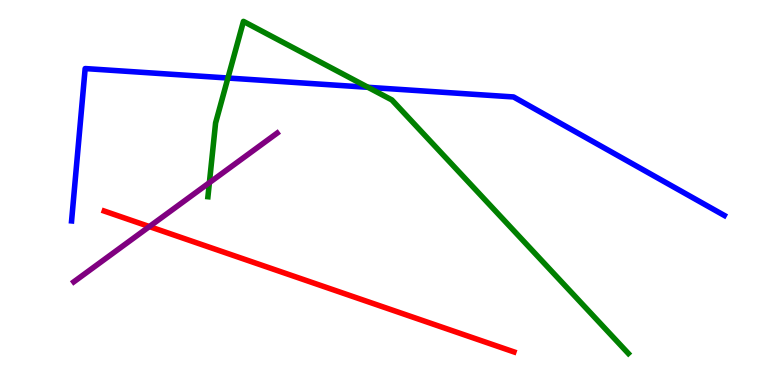[{'lines': ['blue', 'red'], 'intersections': []}, {'lines': ['green', 'red'], 'intersections': []}, {'lines': ['purple', 'red'], 'intersections': [{'x': 1.93, 'y': 4.12}]}, {'lines': ['blue', 'green'], 'intersections': [{'x': 2.94, 'y': 7.97}, {'x': 4.75, 'y': 7.73}]}, {'lines': ['blue', 'purple'], 'intersections': []}, {'lines': ['green', 'purple'], 'intersections': [{'x': 2.7, 'y': 5.26}]}]